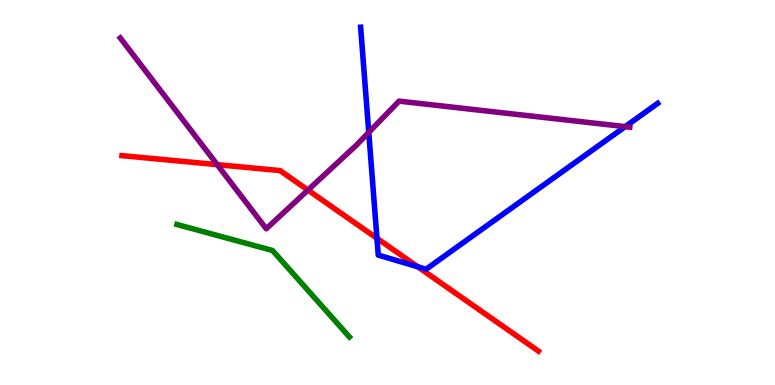[{'lines': ['blue', 'red'], 'intersections': [{'x': 4.86, 'y': 3.81}, {'x': 5.39, 'y': 3.07}]}, {'lines': ['green', 'red'], 'intersections': []}, {'lines': ['purple', 'red'], 'intersections': [{'x': 2.8, 'y': 5.72}, {'x': 3.97, 'y': 5.06}]}, {'lines': ['blue', 'green'], 'intersections': []}, {'lines': ['blue', 'purple'], 'intersections': [{'x': 4.76, 'y': 6.56}, {'x': 8.07, 'y': 6.71}]}, {'lines': ['green', 'purple'], 'intersections': []}]